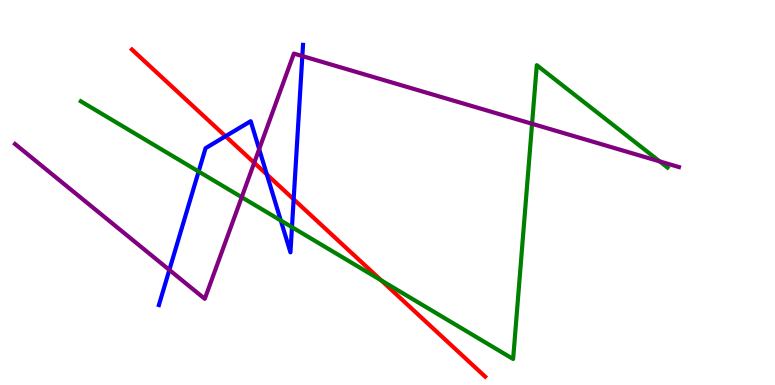[{'lines': ['blue', 'red'], 'intersections': [{'x': 2.91, 'y': 6.46}, {'x': 3.44, 'y': 5.47}, {'x': 3.79, 'y': 4.82}]}, {'lines': ['green', 'red'], 'intersections': [{'x': 4.92, 'y': 2.72}]}, {'lines': ['purple', 'red'], 'intersections': [{'x': 3.28, 'y': 5.77}]}, {'lines': ['blue', 'green'], 'intersections': [{'x': 2.56, 'y': 5.54}, {'x': 3.62, 'y': 4.27}, {'x': 3.77, 'y': 4.1}]}, {'lines': ['blue', 'purple'], 'intersections': [{'x': 2.19, 'y': 2.99}, {'x': 3.34, 'y': 6.13}, {'x': 3.9, 'y': 8.54}]}, {'lines': ['green', 'purple'], 'intersections': [{'x': 3.12, 'y': 4.88}, {'x': 6.87, 'y': 6.78}, {'x': 8.51, 'y': 5.81}]}]